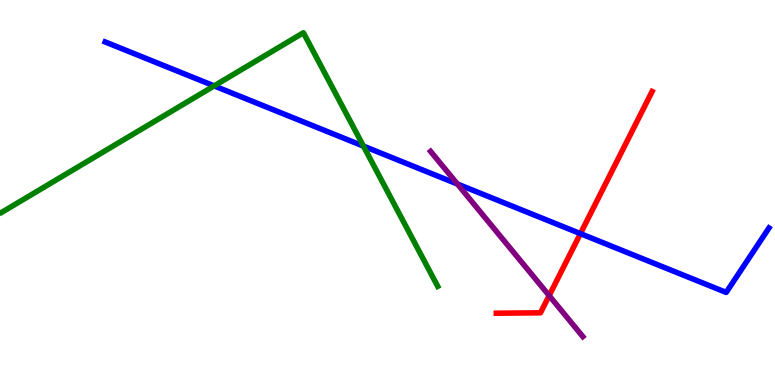[{'lines': ['blue', 'red'], 'intersections': [{'x': 7.49, 'y': 3.93}]}, {'lines': ['green', 'red'], 'intersections': []}, {'lines': ['purple', 'red'], 'intersections': [{'x': 7.09, 'y': 2.32}]}, {'lines': ['blue', 'green'], 'intersections': [{'x': 2.76, 'y': 7.77}, {'x': 4.69, 'y': 6.2}]}, {'lines': ['blue', 'purple'], 'intersections': [{'x': 5.9, 'y': 5.22}]}, {'lines': ['green', 'purple'], 'intersections': []}]